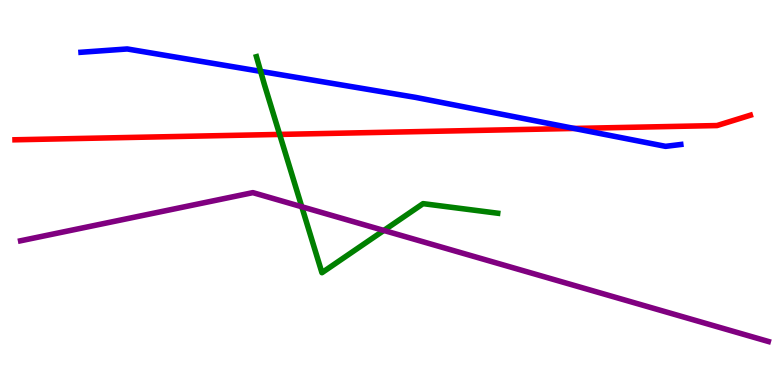[{'lines': ['blue', 'red'], 'intersections': [{'x': 7.41, 'y': 6.66}]}, {'lines': ['green', 'red'], 'intersections': [{'x': 3.61, 'y': 6.51}]}, {'lines': ['purple', 'red'], 'intersections': []}, {'lines': ['blue', 'green'], 'intersections': [{'x': 3.36, 'y': 8.15}]}, {'lines': ['blue', 'purple'], 'intersections': []}, {'lines': ['green', 'purple'], 'intersections': [{'x': 3.89, 'y': 4.63}, {'x': 4.95, 'y': 4.01}]}]